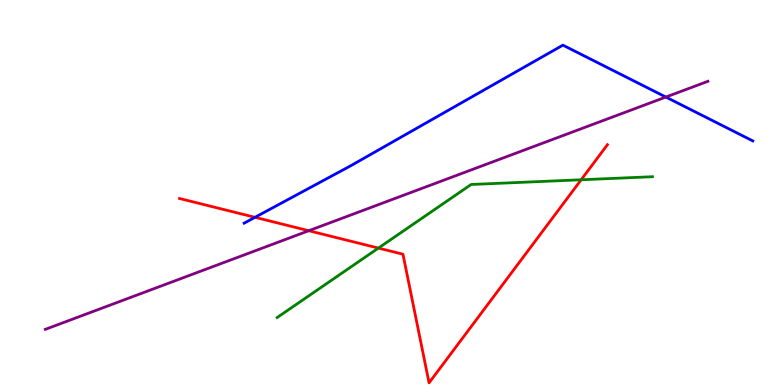[{'lines': ['blue', 'red'], 'intersections': [{'x': 3.29, 'y': 4.36}]}, {'lines': ['green', 'red'], 'intersections': [{'x': 4.88, 'y': 3.56}, {'x': 7.5, 'y': 5.33}]}, {'lines': ['purple', 'red'], 'intersections': [{'x': 3.98, 'y': 4.01}]}, {'lines': ['blue', 'green'], 'intersections': []}, {'lines': ['blue', 'purple'], 'intersections': [{'x': 8.59, 'y': 7.48}]}, {'lines': ['green', 'purple'], 'intersections': []}]